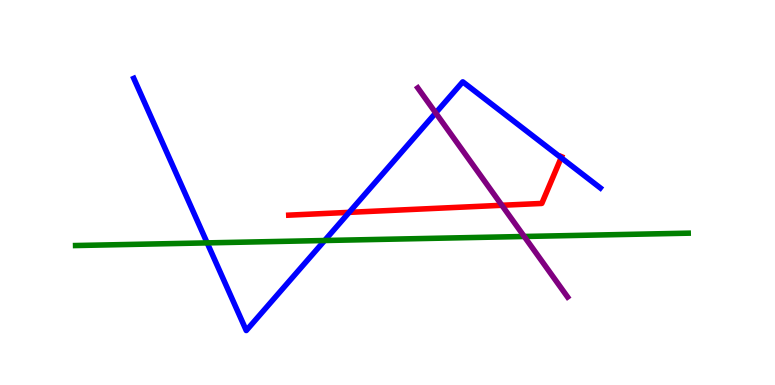[{'lines': ['blue', 'red'], 'intersections': [{'x': 4.51, 'y': 4.48}, {'x': 7.24, 'y': 5.9}]}, {'lines': ['green', 'red'], 'intersections': []}, {'lines': ['purple', 'red'], 'intersections': [{'x': 6.48, 'y': 4.67}]}, {'lines': ['blue', 'green'], 'intersections': [{'x': 2.67, 'y': 3.69}, {'x': 4.19, 'y': 3.75}]}, {'lines': ['blue', 'purple'], 'intersections': [{'x': 5.62, 'y': 7.07}]}, {'lines': ['green', 'purple'], 'intersections': [{'x': 6.76, 'y': 3.86}]}]